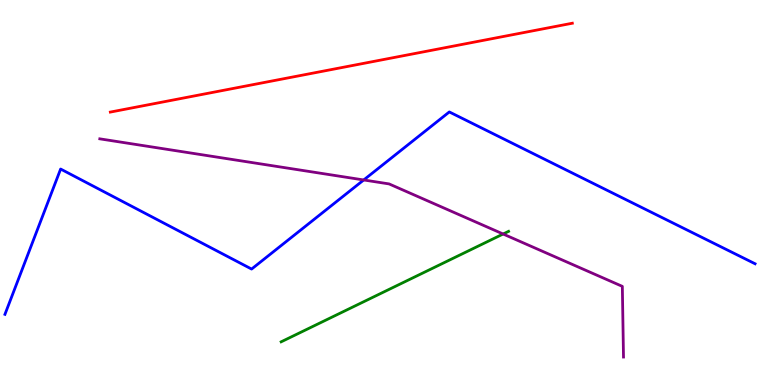[{'lines': ['blue', 'red'], 'intersections': []}, {'lines': ['green', 'red'], 'intersections': []}, {'lines': ['purple', 'red'], 'intersections': []}, {'lines': ['blue', 'green'], 'intersections': []}, {'lines': ['blue', 'purple'], 'intersections': [{'x': 4.69, 'y': 5.33}]}, {'lines': ['green', 'purple'], 'intersections': [{'x': 6.49, 'y': 3.92}]}]